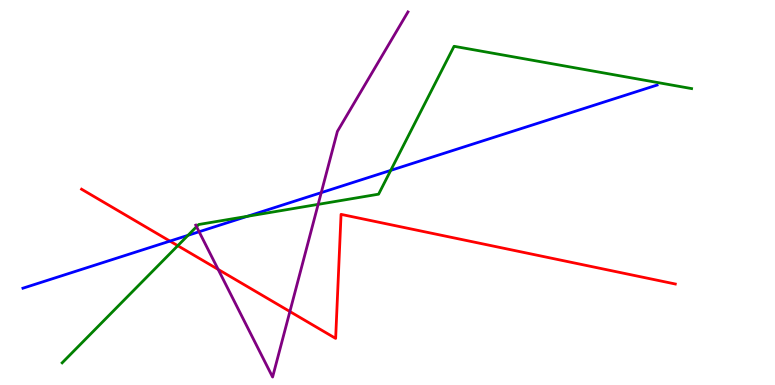[{'lines': ['blue', 'red'], 'intersections': [{'x': 2.19, 'y': 3.74}]}, {'lines': ['green', 'red'], 'intersections': [{'x': 2.29, 'y': 3.62}]}, {'lines': ['purple', 'red'], 'intersections': [{'x': 2.81, 'y': 3.0}, {'x': 3.74, 'y': 1.91}]}, {'lines': ['blue', 'green'], 'intersections': [{'x': 2.43, 'y': 3.89}, {'x': 3.19, 'y': 4.38}, {'x': 5.04, 'y': 5.57}]}, {'lines': ['blue', 'purple'], 'intersections': [{'x': 2.57, 'y': 3.98}, {'x': 4.15, 'y': 5.0}]}, {'lines': ['green', 'purple'], 'intersections': [{'x': 2.54, 'y': 4.11}, {'x': 4.11, 'y': 4.69}]}]